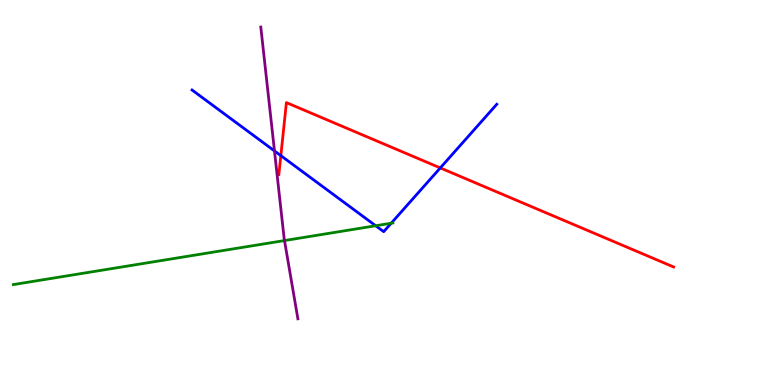[{'lines': ['blue', 'red'], 'intersections': [{'x': 3.62, 'y': 5.96}, {'x': 5.68, 'y': 5.64}]}, {'lines': ['green', 'red'], 'intersections': []}, {'lines': ['purple', 'red'], 'intersections': []}, {'lines': ['blue', 'green'], 'intersections': [{'x': 4.85, 'y': 4.14}, {'x': 5.05, 'y': 4.2}]}, {'lines': ['blue', 'purple'], 'intersections': [{'x': 3.54, 'y': 6.08}]}, {'lines': ['green', 'purple'], 'intersections': [{'x': 3.67, 'y': 3.75}]}]